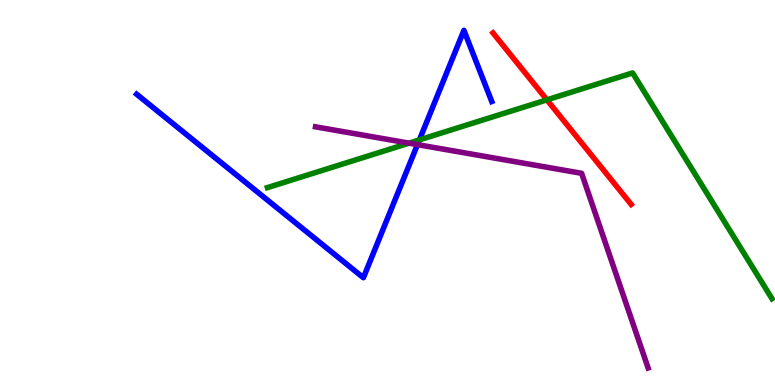[{'lines': ['blue', 'red'], 'intersections': []}, {'lines': ['green', 'red'], 'intersections': [{'x': 7.06, 'y': 7.41}]}, {'lines': ['purple', 'red'], 'intersections': []}, {'lines': ['blue', 'green'], 'intersections': [{'x': 5.41, 'y': 6.37}]}, {'lines': ['blue', 'purple'], 'intersections': [{'x': 5.39, 'y': 6.24}]}, {'lines': ['green', 'purple'], 'intersections': [{'x': 5.28, 'y': 6.28}]}]